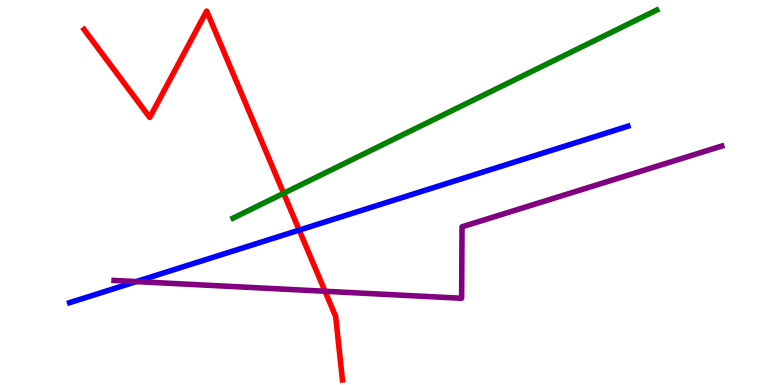[{'lines': ['blue', 'red'], 'intersections': [{'x': 3.86, 'y': 4.02}]}, {'lines': ['green', 'red'], 'intersections': [{'x': 3.66, 'y': 4.98}]}, {'lines': ['purple', 'red'], 'intersections': [{'x': 4.19, 'y': 2.43}]}, {'lines': ['blue', 'green'], 'intersections': []}, {'lines': ['blue', 'purple'], 'intersections': [{'x': 1.76, 'y': 2.69}]}, {'lines': ['green', 'purple'], 'intersections': []}]